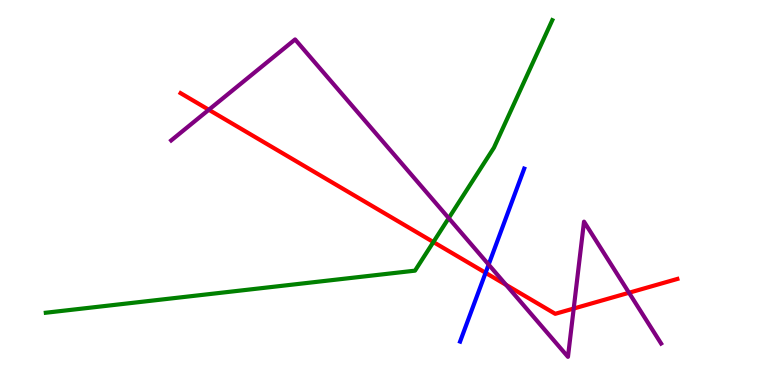[{'lines': ['blue', 'red'], 'intersections': [{'x': 6.27, 'y': 2.91}]}, {'lines': ['green', 'red'], 'intersections': [{'x': 5.59, 'y': 3.71}]}, {'lines': ['purple', 'red'], 'intersections': [{'x': 2.69, 'y': 7.15}, {'x': 6.53, 'y': 2.6}, {'x': 7.4, 'y': 1.99}, {'x': 8.12, 'y': 2.4}]}, {'lines': ['blue', 'green'], 'intersections': []}, {'lines': ['blue', 'purple'], 'intersections': [{'x': 6.31, 'y': 3.13}]}, {'lines': ['green', 'purple'], 'intersections': [{'x': 5.79, 'y': 4.33}]}]